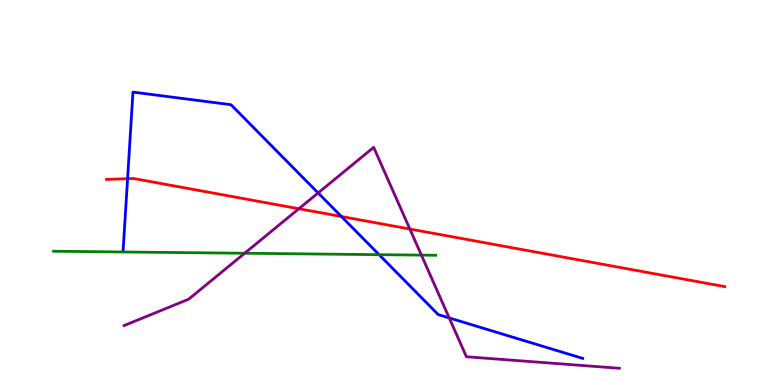[{'lines': ['blue', 'red'], 'intersections': [{'x': 1.65, 'y': 5.36}, {'x': 4.41, 'y': 4.38}]}, {'lines': ['green', 'red'], 'intersections': []}, {'lines': ['purple', 'red'], 'intersections': [{'x': 3.86, 'y': 4.58}, {'x': 5.29, 'y': 4.05}]}, {'lines': ['blue', 'green'], 'intersections': [{'x': 4.89, 'y': 3.39}]}, {'lines': ['blue', 'purple'], 'intersections': [{'x': 4.1, 'y': 4.99}, {'x': 5.8, 'y': 1.74}]}, {'lines': ['green', 'purple'], 'intersections': [{'x': 3.16, 'y': 3.42}, {'x': 5.44, 'y': 3.37}]}]